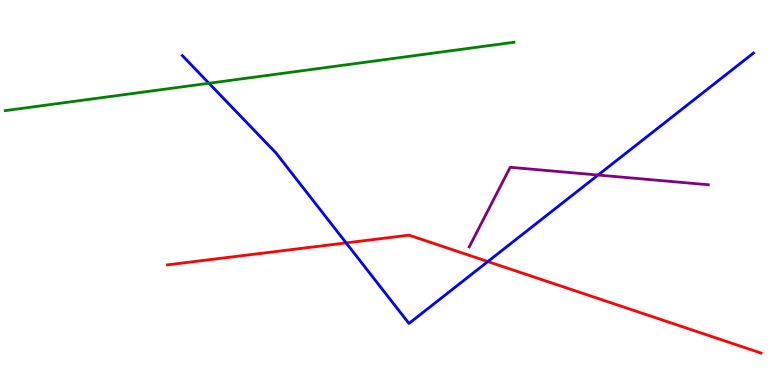[{'lines': ['blue', 'red'], 'intersections': [{'x': 4.47, 'y': 3.69}, {'x': 6.29, 'y': 3.21}]}, {'lines': ['green', 'red'], 'intersections': []}, {'lines': ['purple', 'red'], 'intersections': []}, {'lines': ['blue', 'green'], 'intersections': [{'x': 2.7, 'y': 7.84}]}, {'lines': ['blue', 'purple'], 'intersections': [{'x': 7.72, 'y': 5.45}]}, {'lines': ['green', 'purple'], 'intersections': []}]